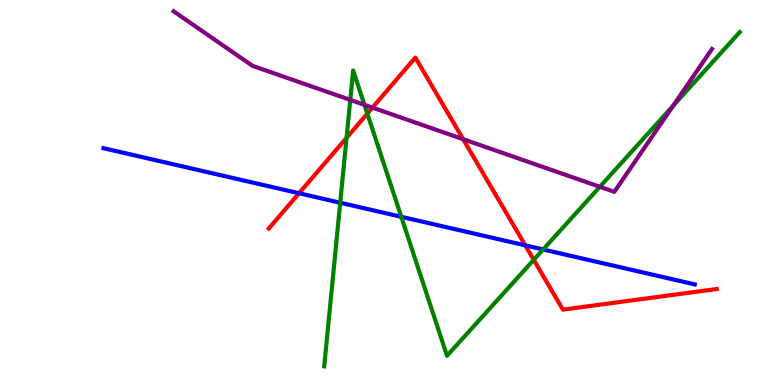[{'lines': ['blue', 'red'], 'intersections': [{'x': 3.86, 'y': 4.98}, {'x': 6.78, 'y': 3.63}]}, {'lines': ['green', 'red'], 'intersections': [{'x': 4.47, 'y': 6.42}, {'x': 4.74, 'y': 7.05}, {'x': 6.89, 'y': 3.25}]}, {'lines': ['purple', 'red'], 'intersections': [{'x': 4.81, 'y': 7.2}, {'x': 5.98, 'y': 6.39}]}, {'lines': ['blue', 'green'], 'intersections': [{'x': 4.39, 'y': 4.73}, {'x': 5.18, 'y': 4.37}, {'x': 7.01, 'y': 3.52}]}, {'lines': ['blue', 'purple'], 'intersections': []}, {'lines': ['green', 'purple'], 'intersections': [{'x': 4.52, 'y': 7.41}, {'x': 4.7, 'y': 7.28}, {'x': 7.74, 'y': 5.15}, {'x': 8.69, 'y': 7.25}]}]